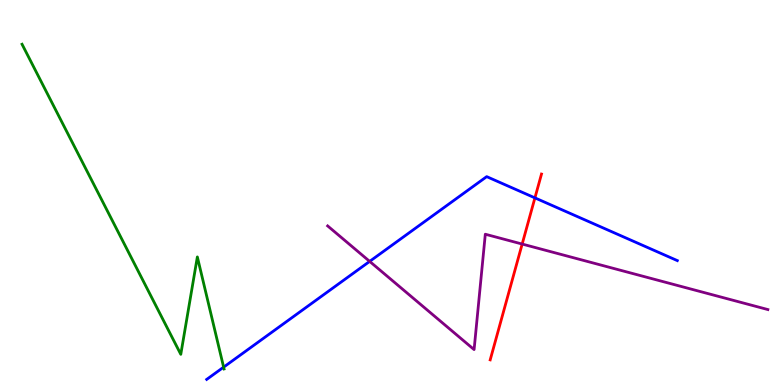[{'lines': ['blue', 'red'], 'intersections': [{'x': 6.9, 'y': 4.86}]}, {'lines': ['green', 'red'], 'intersections': []}, {'lines': ['purple', 'red'], 'intersections': [{'x': 6.74, 'y': 3.66}]}, {'lines': ['blue', 'green'], 'intersections': [{'x': 2.89, 'y': 0.464}]}, {'lines': ['blue', 'purple'], 'intersections': [{'x': 4.77, 'y': 3.21}]}, {'lines': ['green', 'purple'], 'intersections': []}]